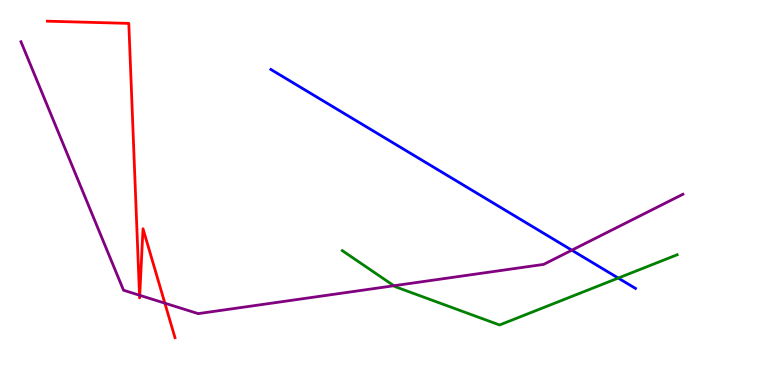[{'lines': ['blue', 'red'], 'intersections': []}, {'lines': ['green', 'red'], 'intersections': []}, {'lines': ['purple', 'red'], 'intersections': [{'x': 1.8, 'y': 2.33}, {'x': 1.8, 'y': 2.33}, {'x': 2.13, 'y': 2.13}]}, {'lines': ['blue', 'green'], 'intersections': [{'x': 7.98, 'y': 2.78}]}, {'lines': ['blue', 'purple'], 'intersections': [{'x': 7.38, 'y': 3.5}]}, {'lines': ['green', 'purple'], 'intersections': [{'x': 5.08, 'y': 2.58}]}]